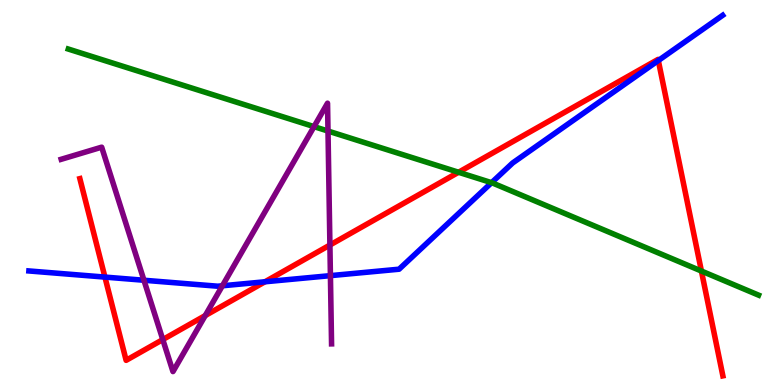[{'lines': ['blue', 'red'], 'intersections': [{'x': 1.35, 'y': 2.8}, {'x': 3.42, 'y': 2.68}, {'x': 8.49, 'y': 8.43}]}, {'lines': ['green', 'red'], 'intersections': [{'x': 5.92, 'y': 5.53}, {'x': 9.05, 'y': 2.96}]}, {'lines': ['purple', 'red'], 'intersections': [{'x': 2.1, 'y': 1.18}, {'x': 2.65, 'y': 1.8}, {'x': 4.26, 'y': 3.64}]}, {'lines': ['blue', 'green'], 'intersections': [{'x': 6.34, 'y': 5.25}]}, {'lines': ['blue', 'purple'], 'intersections': [{'x': 1.86, 'y': 2.72}, {'x': 2.87, 'y': 2.58}, {'x': 4.26, 'y': 2.84}]}, {'lines': ['green', 'purple'], 'intersections': [{'x': 4.05, 'y': 6.71}, {'x': 4.23, 'y': 6.6}]}]